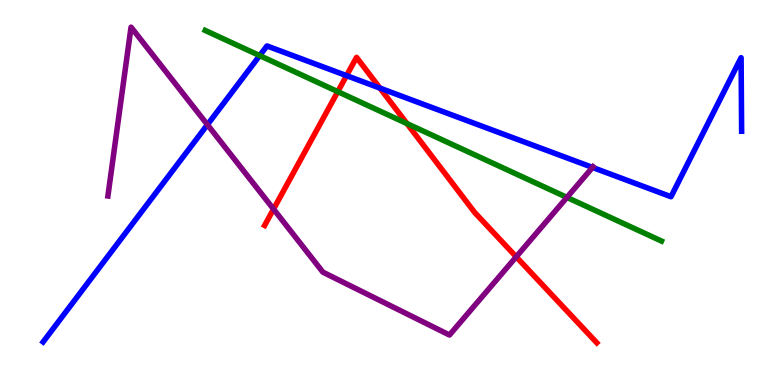[{'lines': ['blue', 'red'], 'intersections': [{'x': 4.47, 'y': 8.04}, {'x': 4.9, 'y': 7.71}]}, {'lines': ['green', 'red'], 'intersections': [{'x': 4.36, 'y': 7.62}, {'x': 5.25, 'y': 6.79}]}, {'lines': ['purple', 'red'], 'intersections': [{'x': 3.53, 'y': 4.57}, {'x': 6.66, 'y': 3.33}]}, {'lines': ['blue', 'green'], 'intersections': [{'x': 3.35, 'y': 8.56}]}, {'lines': ['blue', 'purple'], 'intersections': [{'x': 2.68, 'y': 6.76}, {'x': 7.65, 'y': 5.65}]}, {'lines': ['green', 'purple'], 'intersections': [{'x': 7.32, 'y': 4.87}]}]